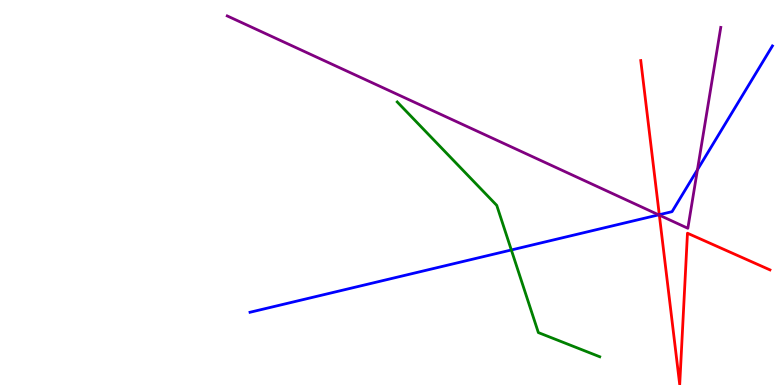[{'lines': ['blue', 'red'], 'intersections': [{'x': 8.51, 'y': 4.42}]}, {'lines': ['green', 'red'], 'intersections': []}, {'lines': ['purple', 'red'], 'intersections': [{'x': 8.51, 'y': 4.41}]}, {'lines': ['blue', 'green'], 'intersections': [{'x': 6.6, 'y': 3.51}]}, {'lines': ['blue', 'purple'], 'intersections': [{'x': 8.5, 'y': 4.42}, {'x': 9.0, 'y': 5.59}]}, {'lines': ['green', 'purple'], 'intersections': []}]